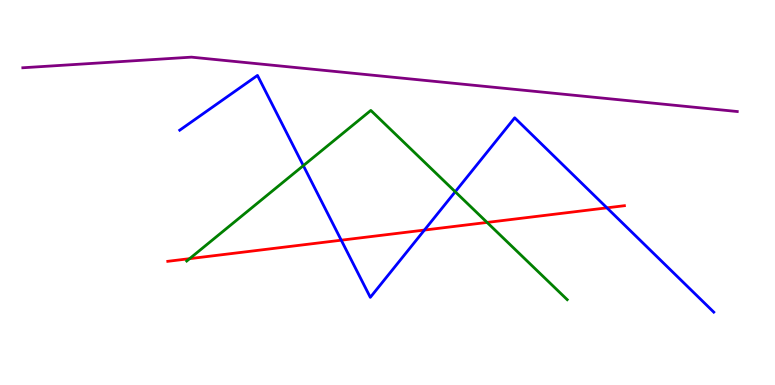[{'lines': ['blue', 'red'], 'intersections': [{'x': 4.4, 'y': 3.76}, {'x': 5.48, 'y': 4.02}, {'x': 7.83, 'y': 4.6}]}, {'lines': ['green', 'red'], 'intersections': [{'x': 2.45, 'y': 3.28}, {'x': 6.28, 'y': 4.22}]}, {'lines': ['purple', 'red'], 'intersections': []}, {'lines': ['blue', 'green'], 'intersections': [{'x': 3.91, 'y': 5.7}, {'x': 5.87, 'y': 5.02}]}, {'lines': ['blue', 'purple'], 'intersections': []}, {'lines': ['green', 'purple'], 'intersections': []}]